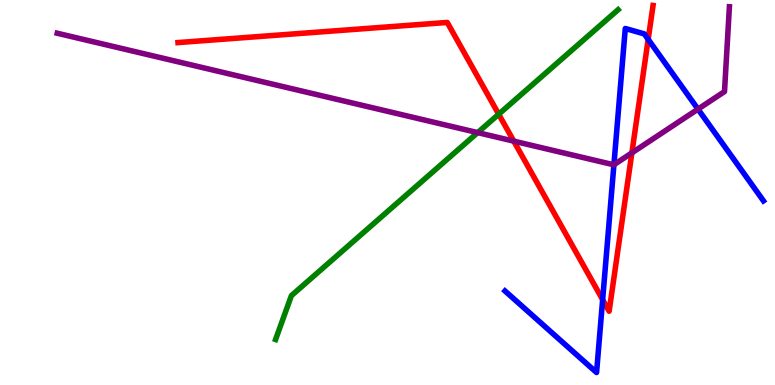[{'lines': ['blue', 'red'], 'intersections': [{'x': 7.78, 'y': 2.22}, {'x': 8.36, 'y': 8.98}]}, {'lines': ['green', 'red'], 'intersections': [{'x': 6.43, 'y': 7.03}]}, {'lines': ['purple', 'red'], 'intersections': [{'x': 6.63, 'y': 6.33}, {'x': 8.15, 'y': 6.03}]}, {'lines': ['blue', 'green'], 'intersections': []}, {'lines': ['blue', 'purple'], 'intersections': [{'x': 7.92, 'y': 5.72}, {'x': 9.01, 'y': 7.17}]}, {'lines': ['green', 'purple'], 'intersections': [{'x': 6.16, 'y': 6.56}]}]